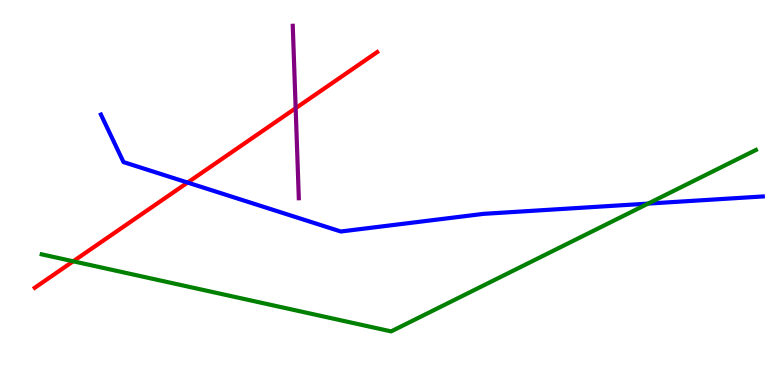[{'lines': ['blue', 'red'], 'intersections': [{'x': 2.42, 'y': 5.26}]}, {'lines': ['green', 'red'], 'intersections': [{'x': 0.945, 'y': 3.21}]}, {'lines': ['purple', 'red'], 'intersections': [{'x': 3.81, 'y': 7.19}]}, {'lines': ['blue', 'green'], 'intersections': [{'x': 8.36, 'y': 4.71}]}, {'lines': ['blue', 'purple'], 'intersections': []}, {'lines': ['green', 'purple'], 'intersections': []}]